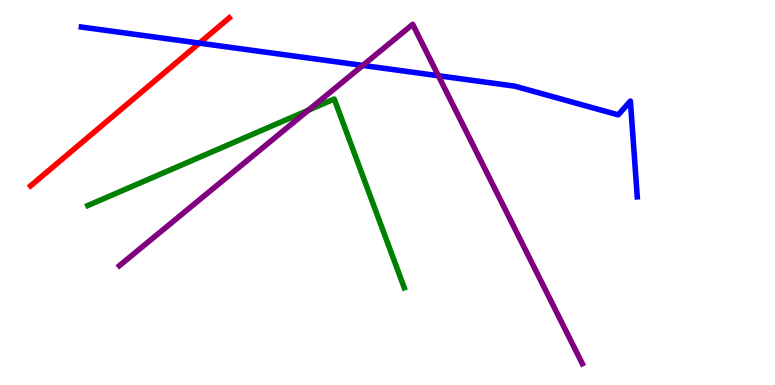[{'lines': ['blue', 'red'], 'intersections': [{'x': 2.57, 'y': 8.88}]}, {'lines': ['green', 'red'], 'intersections': []}, {'lines': ['purple', 'red'], 'intersections': []}, {'lines': ['blue', 'green'], 'intersections': []}, {'lines': ['blue', 'purple'], 'intersections': [{'x': 4.68, 'y': 8.3}, {'x': 5.66, 'y': 8.03}]}, {'lines': ['green', 'purple'], 'intersections': [{'x': 3.98, 'y': 7.14}]}]